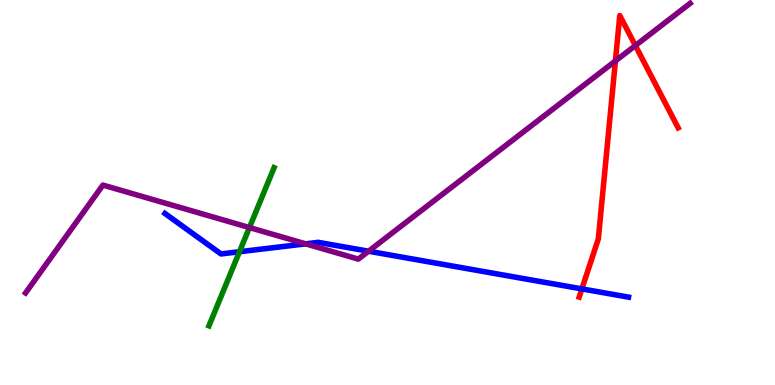[{'lines': ['blue', 'red'], 'intersections': [{'x': 7.51, 'y': 2.5}]}, {'lines': ['green', 'red'], 'intersections': []}, {'lines': ['purple', 'red'], 'intersections': [{'x': 7.94, 'y': 8.42}, {'x': 8.2, 'y': 8.82}]}, {'lines': ['blue', 'green'], 'intersections': [{'x': 3.09, 'y': 3.46}]}, {'lines': ['blue', 'purple'], 'intersections': [{'x': 3.94, 'y': 3.67}, {'x': 4.76, 'y': 3.47}]}, {'lines': ['green', 'purple'], 'intersections': [{'x': 3.22, 'y': 4.09}]}]